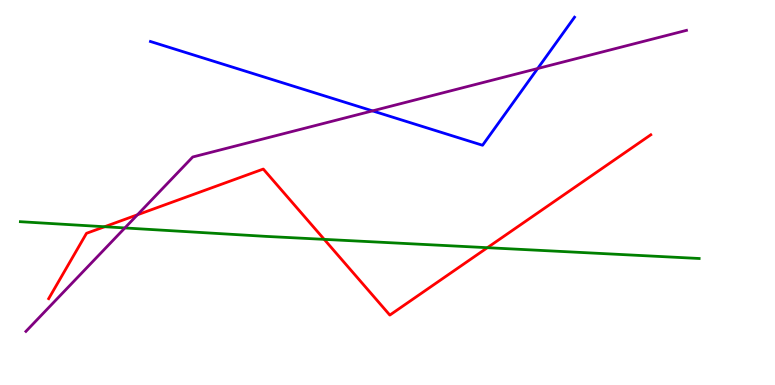[{'lines': ['blue', 'red'], 'intersections': []}, {'lines': ['green', 'red'], 'intersections': [{'x': 1.35, 'y': 4.11}, {'x': 4.18, 'y': 3.78}, {'x': 6.29, 'y': 3.57}]}, {'lines': ['purple', 'red'], 'intersections': [{'x': 1.77, 'y': 4.42}]}, {'lines': ['blue', 'green'], 'intersections': []}, {'lines': ['blue', 'purple'], 'intersections': [{'x': 4.81, 'y': 7.12}, {'x': 6.94, 'y': 8.22}]}, {'lines': ['green', 'purple'], 'intersections': [{'x': 1.61, 'y': 4.08}]}]